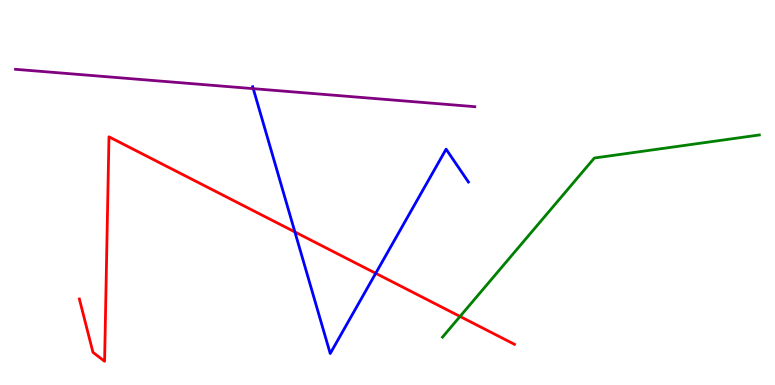[{'lines': ['blue', 'red'], 'intersections': [{'x': 3.81, 'y': 3.98}, {'x': 4.85, 'y': 2.9}]}, {'lines': ['green', 'red'], 'intersections': [{'x': 5.94, 'y': 1.78}]}, {'lines': ['purple', 'red'], 'intersections': []}, {'lines': ['blue', 'green'], 'intersections': []}, {'lines': ['blue', 'purple'], 'intersections': [{'x': 3.27, 'y': 7.7}]}, {'lines': ['green', 'purple'], 'intersections': []}]